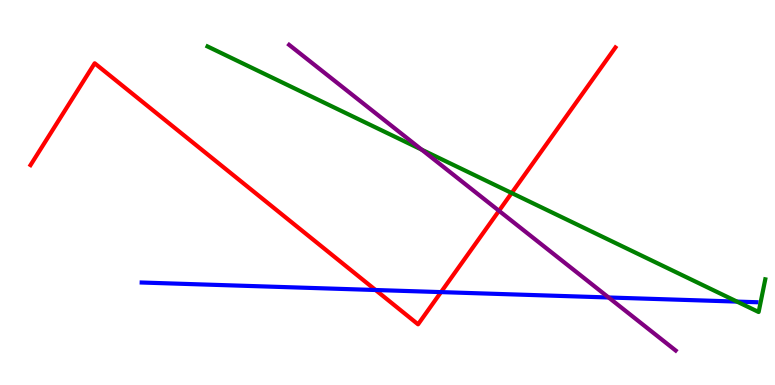[{'lines': ['blue', 'red'], 'intersections': [{'x': 4.85, 'y': 2.47}, {'x': 5.69, 'y': 2.41}]}, {'lines': ['green', 'red'], 'intersections': [{'x': 6.6, 'y': 4.99}]}, {'lines': ['purple', 'red'], 'intersections': [{'x': 6.44, 'y': 4.52}]}, {'lines': ['blue', 'green'], 'intersections': [{'x': 9.51, 'y': 2.17}]}, {'lines': ['blue', 'purple'], 'intersections': [{'x': 7.85, 'y': 2.27}]}, {'lines': ['green', 'purple'], 'intersections': [{'x': 5.44, 'y': 6.11}]}]